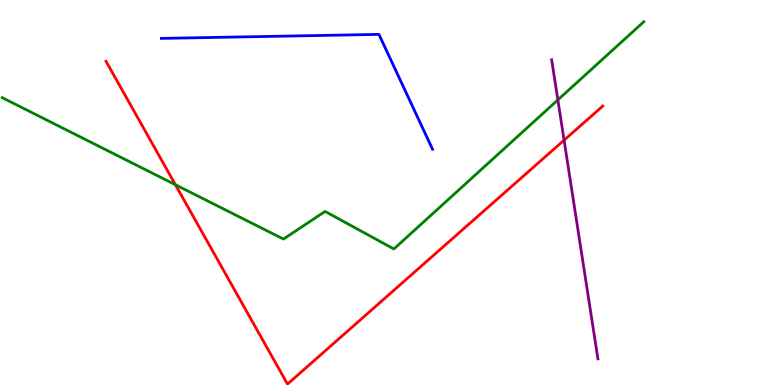[{'lines': ['blue', 'red'], 'intersections': []}, {'lines': ['green', 'red'], 'intersections': [{'x': 2.26, 'y': 5.2}]}, {'lines': ['purple', 'red'], 'intersections': [{'x': 7.28, 'y': 6.36}]}, {'lines': ['blue', 'green'], 'intersections': []}, {'lines': ['blue', 'purple'], 'intersections': []}, {'lines': ['green', 'purple'], 'intersections': [{'x': 7.2, 'y': 7.41}]}]